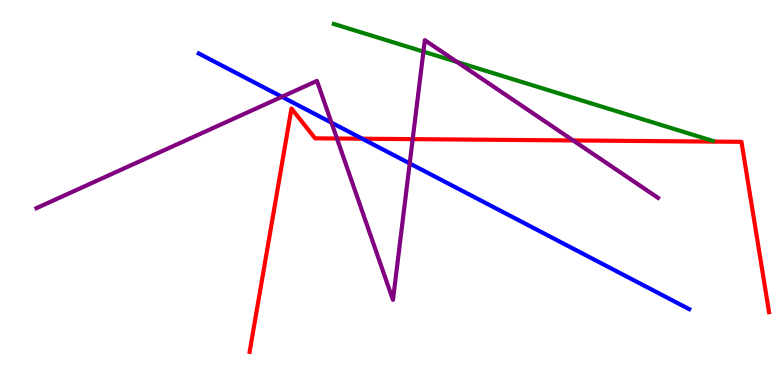[{'lines': ['blue', 'red'], 'intersections': [{'x': 4.67, 'y': 6.4}]}, {'lines': ['green', 'red'], 'intersections': []}, {'lines': ['purple', 'red'], 'intersections': [{'x': 4.35, 'y': 6.4}, {'x': 5.32, 'y': 6.39}, {'x': 7.4, 'y': 6.35}]}, {'lines': ['blue', 'green'], 'intersections': []}, {'lines': ['blue', 'purple'], 'intersections': [{'x': 3.64, 'y': 7.49}, {'x': 4.28, 'y': 6.81}, {'x': 5.29, 'y': 5.76}]}, {'lines': ['green', 'purple'], 'intersections': [{'x': 5.46, 'y': 8.66}, {'x': 5.9, 'y': 8.39}]}]